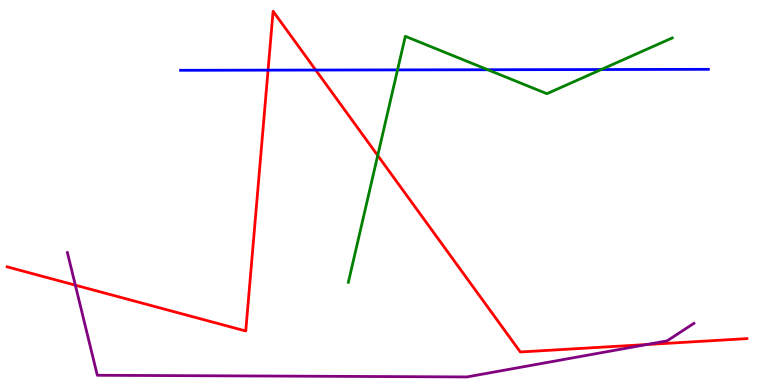[{'lines': ['blue', 'red'], 'intersections': [{'x': 3.46, 'y': 8.18}, {'x': 4.07, 'y': 8.18}]}, {'lines': ['green', 'red'], 'intersections': [{'x': 4.87, 'y': 5.96}]}, {'lines': ['purple', 'red'], 'intersections': [{'x': 0.972, 'y': 2.59}, {'x': 8.34, 'y': 1.05}]}, {'lines': ['blue', 'green'], 'intersections': [{'x': 5.13, 'y': 8.18}, {'x': 6.29, 'y': 8.19}, {'x': 7.76, 'y': 8.19}]}, {'lines': ['blue', 'purple'], 'intersections': []}, {'lines': ['green', 'purple'], 'intersections': []}]